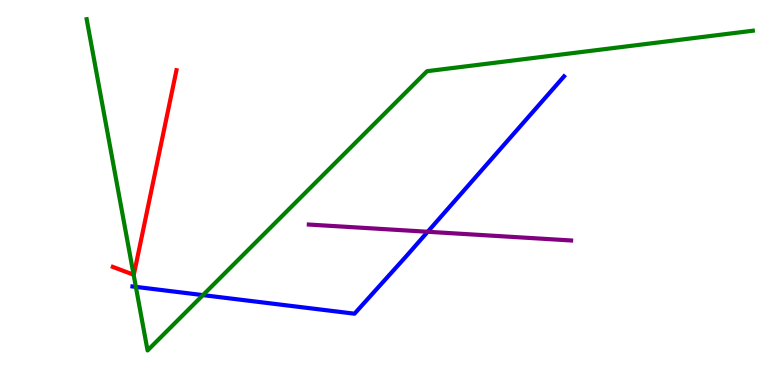[{'lines': ['blue', 'red'], 'intersections': []}, {'lines': ['green', 'red'], 'intersections': [{'x': 1.72, 'y': 2.86}]}, {'lines': ['purple', 'red'], 'intersections': []}, {'lines': ['blue', 'green'], 'intersections': [{'x': 1.75, 'y': 2.55}, {'x': 2.62, 'y': 2.33}]}, {'lines': ['blue', 'purple'], 'intersections': [{'x': 5.52, 'y': 3.98}]}, {'lines': ['green', 'purple'], 'intersections': []}]